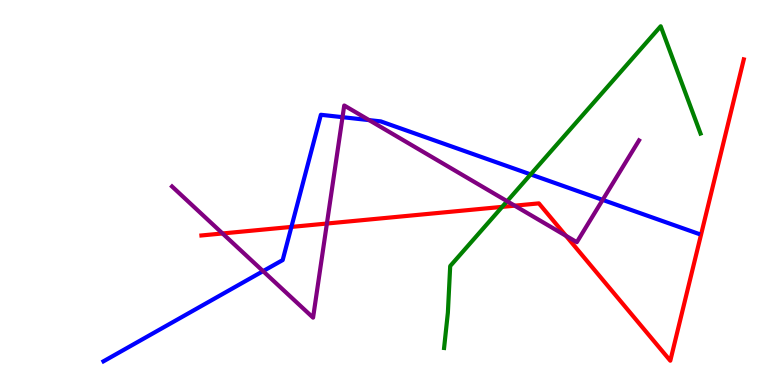[{'lines': ['blue', 'red'], 'intersections': [{'x': 3.76, 'y': 4.11}]}, {'lines': ['green', 'red'], 'intersections': [{'x': 6.48, 'y': 4.63}]}, {'lines': ['purple', 'red'], 'intersections': [{'x': 2.87, 'y': 3.94}, {'x': 4.22, 'y': 4.19}, {'x': 6.64, 'y': 4.66}, {'x': 7.3, 'y': 3.88}]}, {'lines': ['blue', 'green'], 'intersections': [{'x': 6.85, 'y': 5.47}]}, {'lines': ['blue', 'purple'], 'intersections': [{'x': 3.39, 'y': 2.96}, {'x': 4.42, 'y': 6.96}, {'x': 4.76, 'y': 6.88}, {'x': 7.78, 'y': 4.81}]}, {'lines': ['green', 'purple'], 'intersections': [{'x': 6.54, 'y': 4.77}]}]